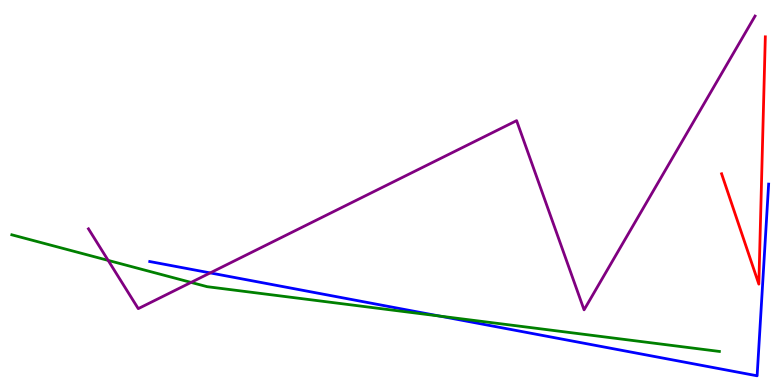[{'lines': ['blue', 'red'], 'intersections': []}, {'lines': ['green', 'red'], 'intersections': []}, {'lines': ['purple', 'red'], 'intersections': []}, {'lines': ['blue', 'green'], 'intersections': [{'x': 5.67, 'y': 1.79}]}, {'lines': ['blue', 'purple'], 'intersections': [{'x': 2.71, 'y': 2.91}]}, {'lines': ['green', 'purple'], 'intersections': [{'x': 1.4, 'y': 3.24}, {'x': 2.47, 'y': 2.66}]}]